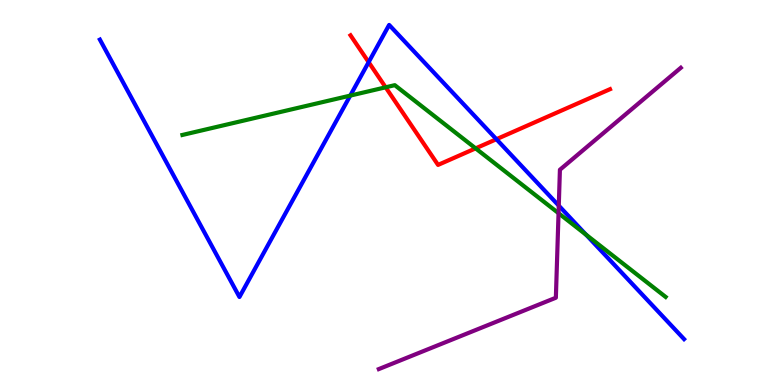[{'lines': ['blue', 'red'], 'intersections': [{'x': 4.76, 'y': 8.39}, {'x': 6.41, 'y': 6.38}]}, {'lines': ['green', 'red'], 'intersections': [{'x': 4.98, 'y': 7.73}, {'x': 6.14, 'y': 6.15}]}, {'lines': ['purple', 'red'], 'intersections': []}, {'lines': ['blue', 'green'], 'intersections': [{'x': 4.52, 'y': 7.52}, {'x': 7.56, 'y': 3.9}]}, {'lines': ['blue', 'purple'], 'intersections': [{'x': 7.21, 'y': 4.66}]}, {'lines': ['green', 'purple'], 'intersections': [{'x': 7.21, 'y': 4.46}]}]